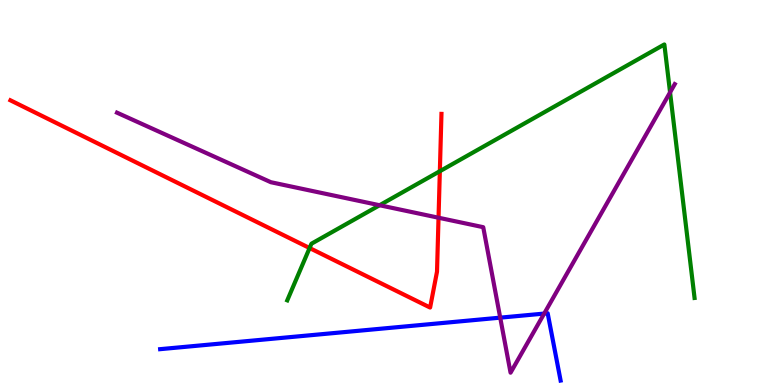[{'lines': ['blue', 'red'], 'intersections': []}, {'lines': ['green', 'red'], 'intersections': [{'x': 3.99, 'y': 3.56}, {'x': 5.68, 'y': 5.55}]}, {'lines': ['purple', 'red'], 'intersections': [{'x': 5.66, 'y': 4.34}]}, {'lines': ['blue', 'green'], 'intersections': []}, {'lines': ['blue', 'purple'], 'intersections': [{'x': 6.45, 'y': 1.75}, {'x': 7.02, 'y': 1.86}]}, {'lines': ['green', 'purple'], 'intersections': [{'x': 4.9, 'y': 4.67}, {'x': 8.65, 'y': 7.6}]}]